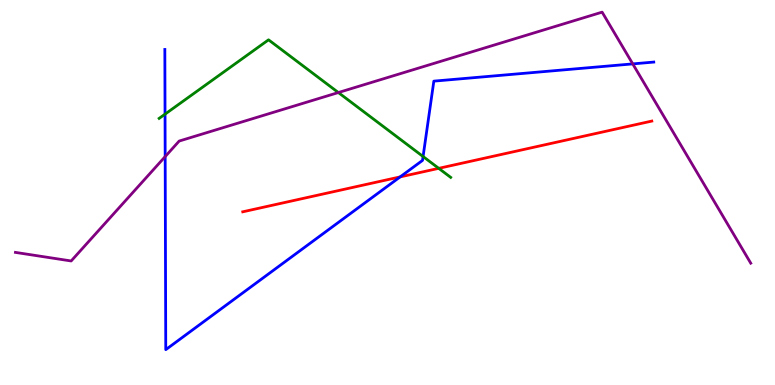[{'lines': ['blue', 'red'], 'intersections': [{'x': 5.16, 'y': 5.41}]}, {'lines': ['green', 'red'], 'intersections': [{'x': 5.66, 'y': 5.63}]}, {'lines': ['purple', 'red'], 'intersections': []}, {'lines': ['blue', 'green'], 'intersections': [{'x': 2.13, 'y': 7.04}, {'x': 5.46, 'y': 5.93}]}, {'lines': ['blue', 'purple'], 'intersections': [{'x': 2.13, 'y': 5.93}, {'x': 8.16, 'y': 8.34}]}, {'lines': ['green', 'purple'], 'intersections': [{'x': 4.37, 'y': 7.6}]}]